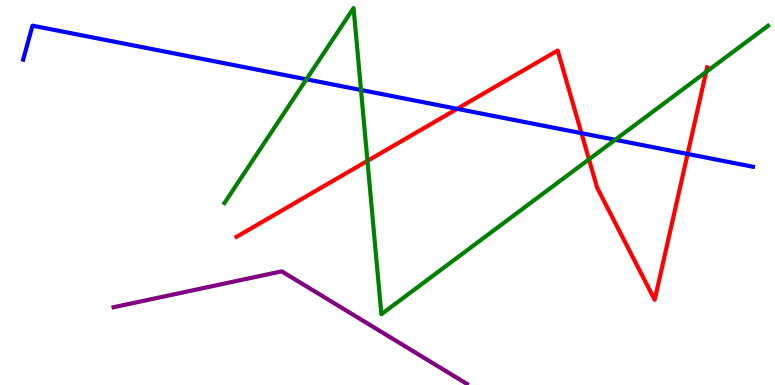[{'lines': ['blue', 'red'], 'intersections': [{'x': 5.9, 'y': 7.17}, {'x': 7.5, 'y': 6.54}, {'x': 8.87, 'y': 6.0}]}, {'lines': ['green', 'red'], 'intersections': [{'x': 4.74, 'y': 5.82}, {'x': 7.6, 'y': 5.86}, {'x': 9.11, 'y': 8.13}]}, {'lines': ['purple', 'red'], 'intersections': []}, {'lines': ['blue', 'green'], 'intersections': [{'x': 3.95, 'y': 7.94}, {'x': 4.66, 'y': 7.66}, {'x': 7.94, 'y': 6.37}]}, {'lines': ['blue', 'purple'], 'intersections': []}, {'lines': ['green', 'purple'], 'intersections': []}]